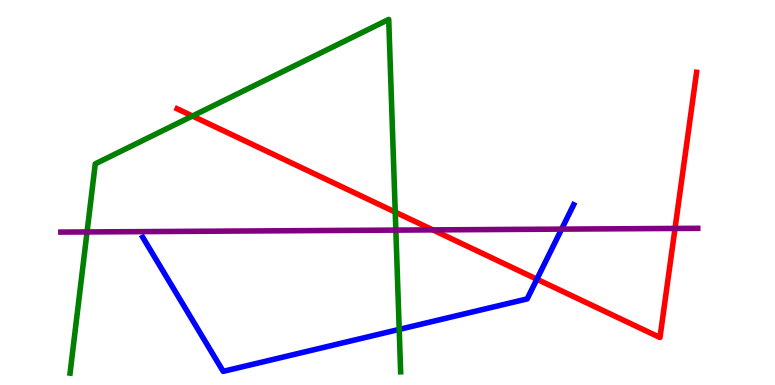[{'lines': ['blue', 'red'], 'intersections': [{'x': 6.93, 'y': 2.75}]}, {'lines': ['green', 'red'], 'intersections': [{'x': 2.48, 'y': 6.99}, {'x': 5.1, 'y': 4.49}]}, {'lines': ['purple', 'red'], 'intersections': [{'x': 5.58, 'y': 4.03}, {'x': 8.71, 'y': 4.07}]}, {'lines': ['blue', 'green'], 'intersections': [{'x': 5.15, 'y': 1.44}]}, {'lines': ['blue', 'purple'], 'intersections': [{'x': 7.25, 'y': 4.05}]}, {'lines': ['green', 'purple'], 'intersections': [{'x': 1.12, 'y': 3.98}, {'x': 5.11, 'y': 4.02}]}]